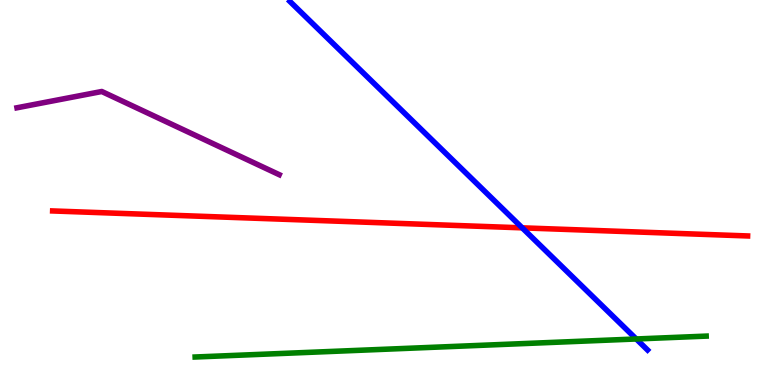[{'lines': ['blue', 'red'], 'intersections': [{'x': 6.74, 'y': 4.08}]}, {'lines': ['green', 'red'], 'intersections': []}, {'lines': ['purple', 'red'], 'intersections': []}, {'lines': ['blue', 'green'], 'intersections': [{'x': 8.21, 'y': 1.2}]}, {'lines': ['blue', 'purple'], 'intersections': []}, {'lines': ['green', 'purple'], 'intersections': []}]